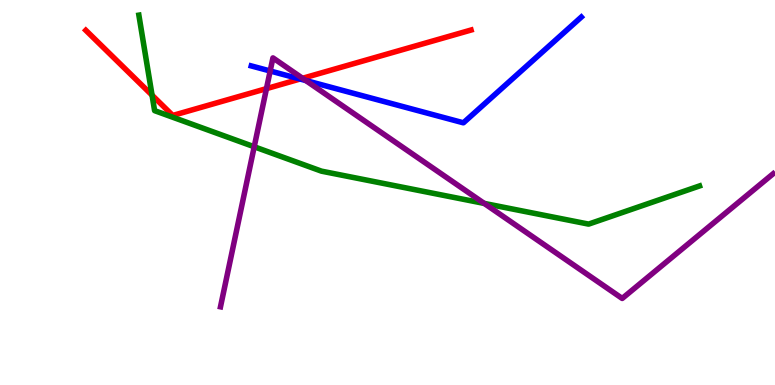[{'lines': ['blue', 'red'], 'intersections': [{'x': 3.87, 'y': 7.95}]}, {'lines': ['green', 'red'], 'intersections': [{'x': 1.96, 'y': 7.53}]}, {'lines': ['purple', 'red'], 'intersections': [{'x': 3.44, 'y': 7.7}, {'x': 3.9, 'y': 7.97}]}, {'lines': ['blue', 'green'], 'intersections': []}, {'lines': ['blue', 'purple'], 'intersections': [{'x': 3.49, 'y': 8.16}, {'x': 3.95, 'y': 7.91}]}, {'lines': ['green', 'purple'], 'intersections': [{'x': 3.28, 'y': 6.19}, {'x': 6.25, 'y': 4.72}]}]